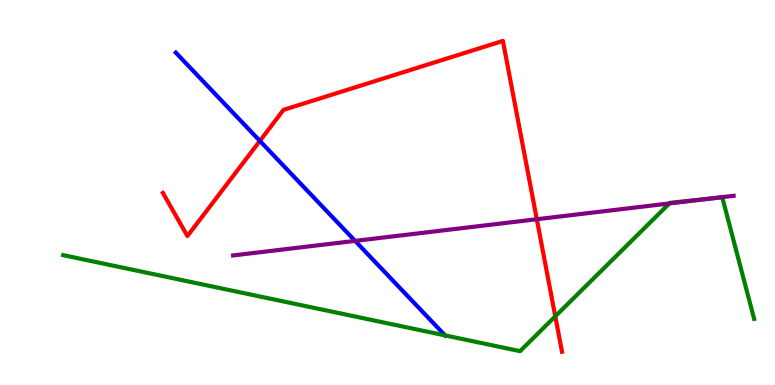[{'lines': ['blue', 'red'], 'intersections': [{'x': 3.35, 'y': 6.34}]}, {'lines': ['green', 'red'], 'intersections': [{'x': 7.16, 'y': 1.78}]}, {'lines': ['purple', 'red'], 'intersections': [{'x': 6.93, 'y': 4.31}]}, {'lines': ['blue', 'green'], 'intersections': [{'x': 5.74, 'y': 1.29}]}, {'lines': ['blue', 'purple'], 'intersections': [{'x': 4.58, 'y': 3.74}]}, {'lines': ['green', 'purple'], 'intersections': [{'x': 8.64, 'y': 4.72}, {'x': 9.18, 'y': 4.85}]}]